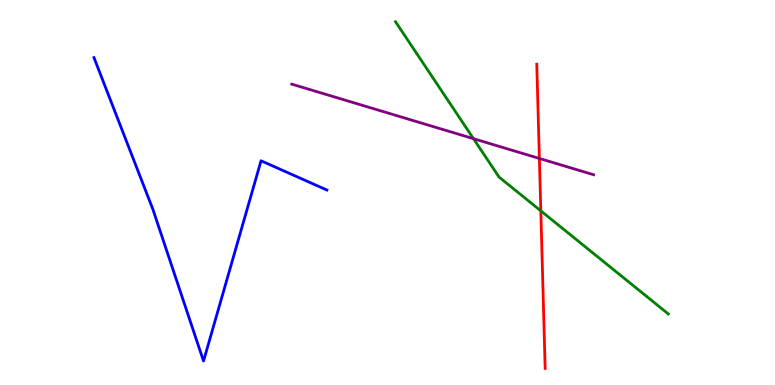[{'lines': ['blue', 'red'], 'intersections': []}, {'lines': ['green', 'red'], 'intersections': [{'x': 6.98, 'y': 4.52}]}, {'lines': ['purple', 'red'], 'intersections': [{'x': 6.96, 'y': 5.88}]}, {'lines': ['blue', 'green'], 'intersections': []}, {'lines': ['blue', 'purple'], 'intersections': []}, {'lines': ['green', 'purple'], 'intersections': [{'x': 6.11, 'y': 6.4}]}]